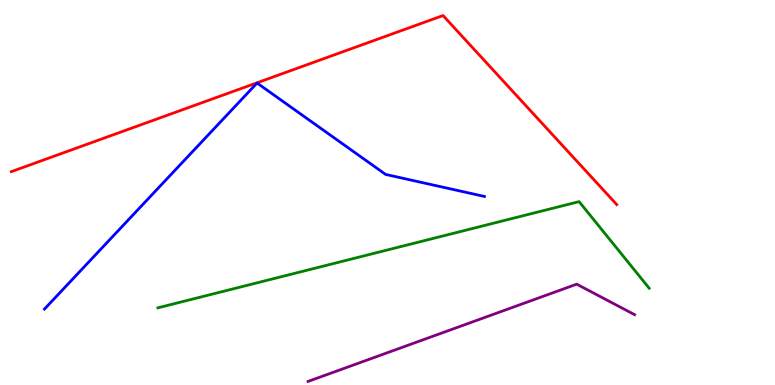[{'lines': ['blue', 'red'], 'intersections': []}, {'lines': ['green', 'red'], 'intersections': []}, {'lines': ['purple', 'red'], 'intersections': []}, {'lines': ['blue', 'green'], 'intersections': []}, {'lines': ['blue', 'purple'], 'intersections': []}, {'lines': ['green', 'purple'], 'intersections': []}]